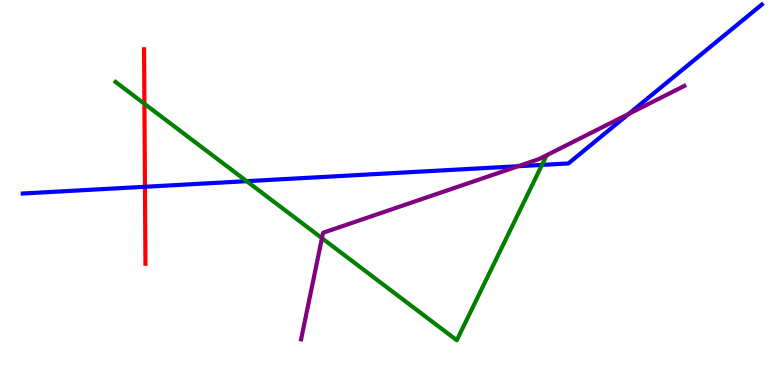[{'lines': ['blue', 'red'], 'intersections': [{'x': 1.87, 'y': 5.15}]}, {'lines': ['green', 'red'], 'intersections': [{'x': 1.86, 'y': 7.3}]}, {'lines': ['purple', 'red'], 'intersections': []}, {'lines': ['blue', 'green'], 'intersections': [{'x': 3.18, 'y': 5.29}, {'x': 6.99, 'y': 5.72}]}, {'lines': ['blue', 'purple'], 'intersections': [{'x': 6.69, 'y': 5.68}, {'x': 8.11, 'y': 7.04}]}, {'lines': ['green', 'purple'], 'intersections': [{'x': 4.15, 'y': 3.81}]}]